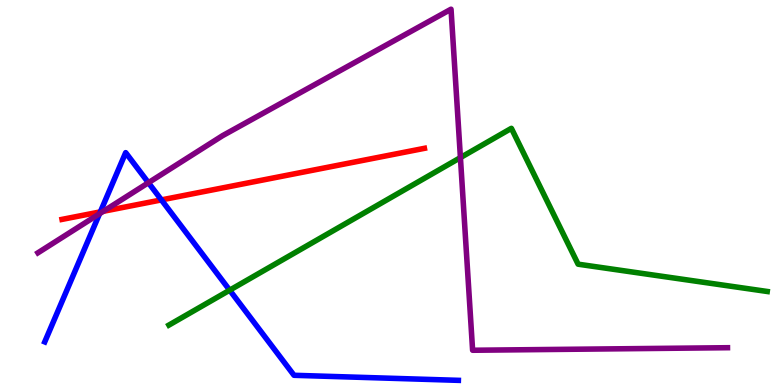[{'lines': ['blue', 'red'], 'intersections': [{'x': 1.29, 'y': 4.5}, {'x': 2.08, 'y': 4.81}]}, {'lines': ['green', 'red'], 'intersections': []}, {'lines': ['purple', 'red'], 'intersections': [{'x': 1.33, 'y': 4.51}]}, {'lines': ['blue', 'green'], 'intersections': [{'x': 2.96, 'y': 2.46}]}, {'lines': ['blue', 'purple'], 'intersections': [{'x': 1.28, 'y': 4.45}, {'x': 1.92, 'y': 5.25}]}, {'lines': ['green', 'purple'], 'intersections': [{'x': 5.94, 'y': 5.91}]}]